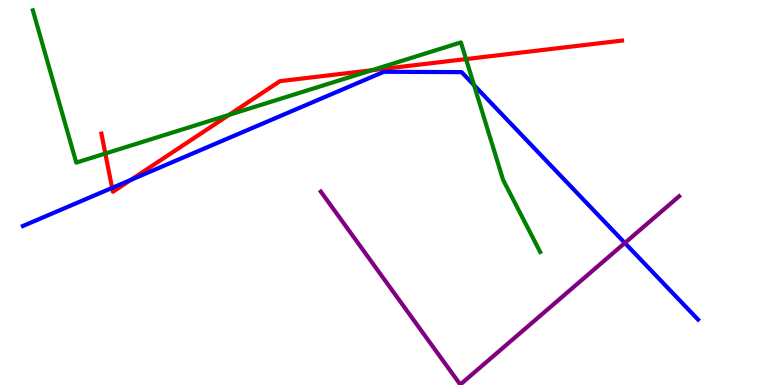[{'lines': ['blue', 'red'], 'intersections': [{'x': 1.45, 'y': 5.12}, {'x': 1.69, 'y': 5.33}]}, {'lines': ['green', 'red'], 'intersections': [{'x': 1.36, 'y': 6.01}, {'x': 2.96, 'y': 7.02}, {'x': 4.8, 'y': 8.18}, {'x': 6.01, 'y': 8.47}]}, {'lines': ['purple', 'red'], 'intersections': []}, {'lines': ['blue', 'green'], 'intersections': [{'x': 6.12, 'y': 7.79}]}, {'lines': ['blue', 'purple'], 'intersections': [{'x': 8.06, 'y': 3.69}]}, {'lines': ['green', 'purple'], 'intersections': []}]